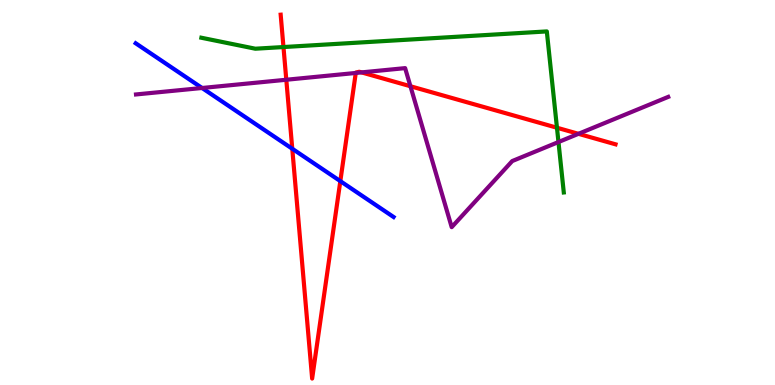[{'lines': ['blue', 'red'], 'intersections': [{'x': 3.77, 'y': 6.14}, {'x': 4.39, 'y': 5.3}]}, {'lines': ['green', 'red'], 'intersections': [{'x': 3.66, 'y': 8.78}, {'x': 7.19, 'y': 6.68}]}, {'lines': ['purple', 'red'], 'intersections': [{'x': 3.69, 'y': 7.93}, {'x': 4.59, 'y': 8.11}, {'x': 4.66, 'y': 8.12}, {'x': 5.3, 'y': 7.76}, {'x': 7.46, 'y': 6.52}]}, {'lines': ['blue', 'green'], 'intersections': []}, {'lines': ['blue', 'purple'], 'intersections': [{'x': 2.61, 'y': 7.71}]}, {'lines': ['green', 'purple'], 'intersections': [{'x': 7.21, 'y': 6.31}]}]